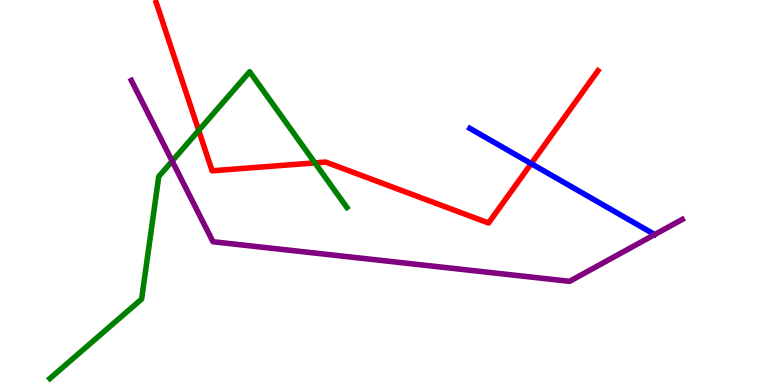[{'lines': ['blue', 'red'], 'intersections': [{'x': 6.85, 'y': 5.75}]}, {'lines': ['green', 'red'], 'intersections': [{'x': 2.56, 'y': 6.61}, {'x': 4.06, 'y': 5.77}]}, {'lines': ['purple', 'red'], 'intersections': []}, {'lines': ['blue', 'green'], 'intersections': []}, {'lines': ['blue', 'purple'], 'intersections': []}, {'lines': ['green', 'purple'], 'intersections': [{'x': 2.22, 'y': 5.82}]}]